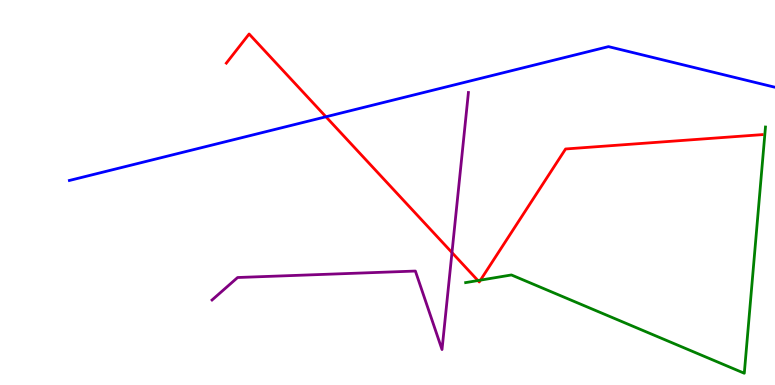[{'lines': ['blue', 'red'], 'intersections': [{'x': 4.21, 'y': 6.97}]}, {'lines': ['green', 'red'], 'intersections': [{'x': 6.17, 'y': 2.71}, {'x': 6.2, 'y': 2.72}]}, {'lines': ['purple', 'red'], 'intersections': [{'x': 5.83, 'y': 3.44}]}, {'lines': ['blue', 'green'], 'intersections': []}, {'lines': ['blue', 'purple'], 'intersections': []}, {'lines': ['green', 'purple'], 'intersections': []}]